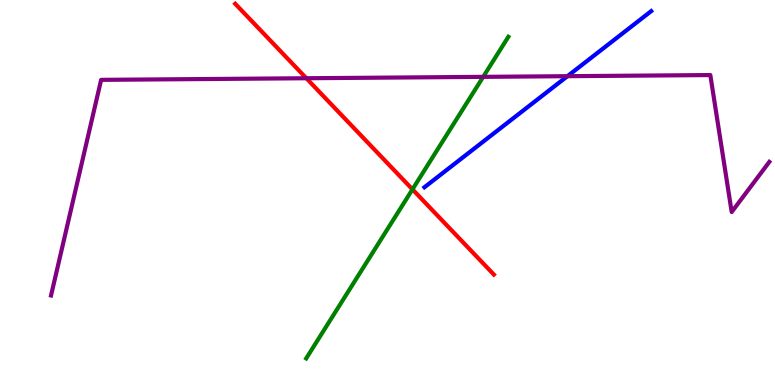[{'lines': ['blue', 'red'], 'intersections': []}, {'lines': ['green', 'red'], 'intersections': [{'x': 5.32, 'y': 5.08}]}, {'lines': ['purple', 'red'], 'intersections': [{'x': 3.95, 'y': 7.97}]}, {'lines': ['blue', 'green'], 'intersections': []}, {'lines': ['blue', 'purple'], 'intersections': [{'x': 7.32, 'y': 8.02}]}, {'lines': ['green', 'purple'], 'intersections': [{'x': 6.23, 'y': 8.0}]}]